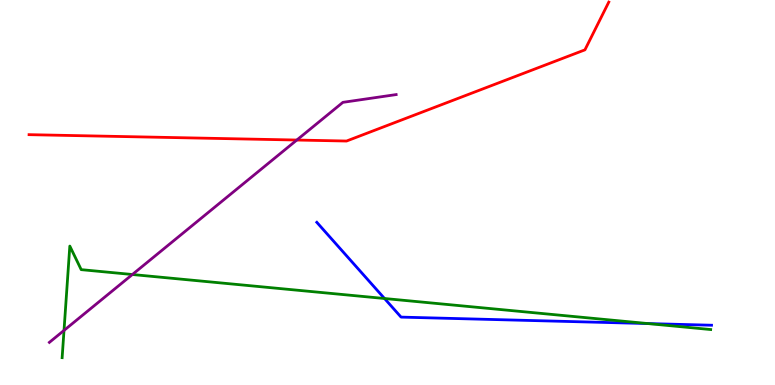[{'lines': ['blue', 'red'], 'intersections': []}, {'lines': ['green', 'red'], 'intersections': []}, {'lines': ['purple', 'red'], 'intersections': [{'x': 3.83, 'y': 6.36}]}, {'lines': ['blue', 'green'], 'intersections': [{'x': 4.96, 'y': 2.25}, {'x': 8.36, 'y': 1.6}]}, {'lines': ['blue', 'purple'], 'intersections': []}, {'lines': ['green', 'purple'], 'intersections': [{'x': 0.826, 'y': 1.42}, {'x': 1.71, 'y': 2.87}]}]